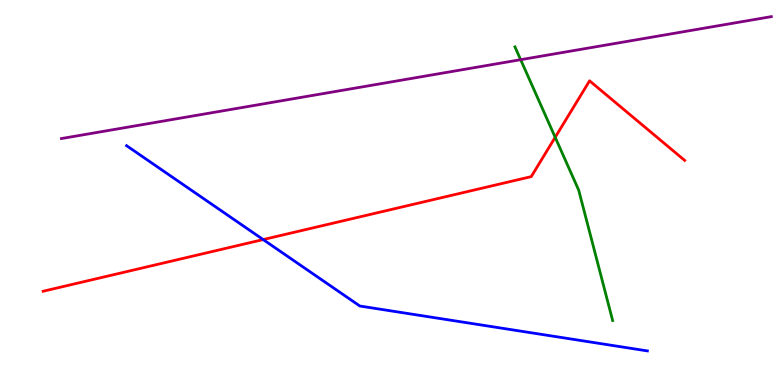[{'lines': ['blue', 'red'], 'intersections': [{'x': 3.4, 'y': 3.78}]}, {'lines': ['green', 'red'], 'intersections': [{'x': 7.16, 'y': 6.43}]}, {'lines': ['purple', 'red'], 'intersections': []}, {'lines': ['blue', 'green'], 'intersections': []}, {'lines': ['blue', 'purple'], 'intersections': []}, {'lines': ['green', 'purple'], 'intersections': [{'x': 6.72, 'y': 8.45}]}]